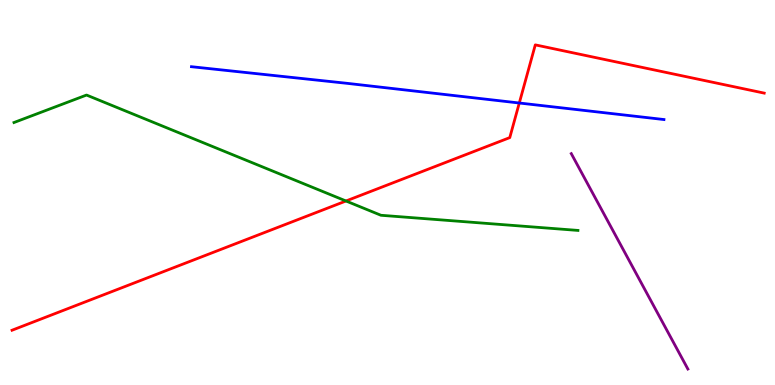[{'lines': ['blue', 'red'], 'intersections': [{'x': 6.7, 'y': 7.32}]}, {'lines': ['green', 'red'], 'intersections': [{'x': 4.46, 'y': 4.78}]}, {'lines': ['purple', 'red'], 'intersections': []}, {'lines': ['blue', 'green'], 'intersections': []}, {'lines': ['blue', 'purple'], 'intersections': []}, {'lines': ['green', 'purple'], 'intersections': []}]